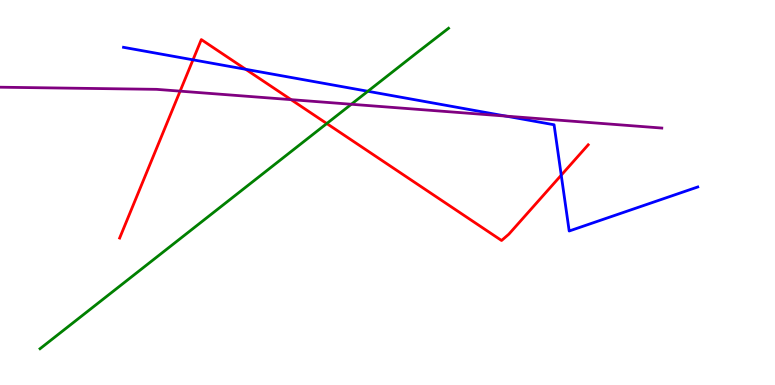[{'lines': ['blue', 'red'], 'intersections': [{'x': 2.49, 'y': 8.45}, {'x': 3.17, 'y': 8.2}, {'x': 7.24, 'y': 5.45}]}, {'lines': ['green', 'red'], 'intersections': [{'x': 4.22, 'y': 6.79}]}, {'lines': ['purple', 'red'], 'intersections': [{'x': 2.32, 'y': 7.63}, {'x': 3.76, 'y': 7.41}]}, {'lines': ['blue', 'green'], 'intersections': [{'x': 4.75, 'y': 7.63}]}, {'lines': ['blue', 'purple'], 'intersections': [{'x': 6.53, 'y': 6.98}]}, {'lines': ['green', 'purple'], 'intersections': [{'x': 4.53, 'y': 7.29}]}]